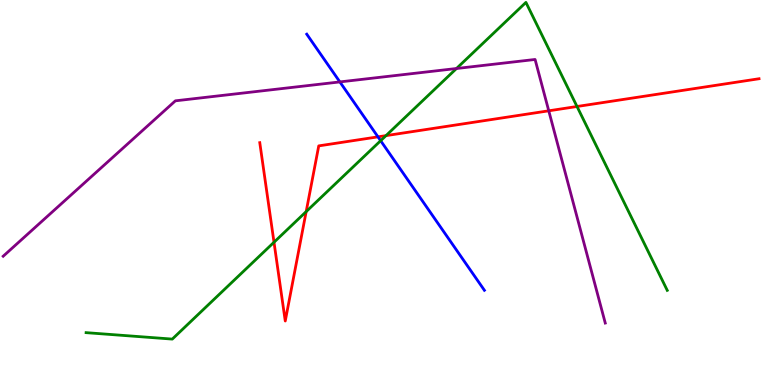[{'lines': ['blue', 'red'], 'intersections': [{'x': 4.88, 'y': 6.45}]}, {'lines': ['green', 'red'], 'intersections': [{'x': 3.54, 'y': 3.71}, {'x': 3.95, 'y': 4.5}, {'x': 4.98, 'y': 6.48}, {'x': 7.45, 'y': 7.23}]}, {'lines': ['purple', 'red'], 'intersections': [{'x': 7.08, 'y': 7.12}]}, {'lines': ['blue', 'green'], 'intersections': [{'x': 4.91, 'y': 6.35}]}, {'lines': ['blue', 'purple'], 'intersections': [{'x': 4.39, 'y': 7.87}]}, {'lines': ['green', 'purple'], 'intersections': [{'x': 5.89, 'y': 8.22}]}]